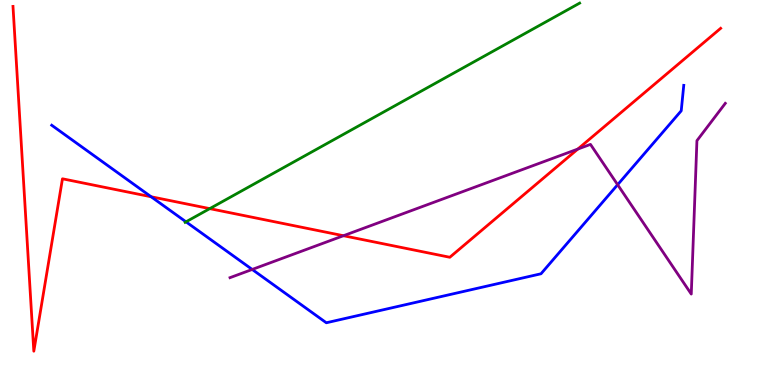[{'lines': ['blue', 'red'], 'intersections': [{'x': 1.95, 'y': 4.89}]}, {'lines': ['green', 'red'], 'intersections': [{'x': 2.71, 'y': 4.58}]}, {'lines': ['purple', 'red'], 'intersections': [{'x': 4.43, 'y': 3.88}, {'x': 7.46, 'y': 6.13}]}, {'lines': ['blue', 'green'], 'intersections': [{'x': 2.4, 'y': 4.24}]}, {'lines': ['blue', 'purple'], 'intersections': [{'x': 3.25, 'y': 3.0}, {'x': 7.97, 'y': 5.2}]}, {'lines': ['green', 'purple'], 'intersections': []}]